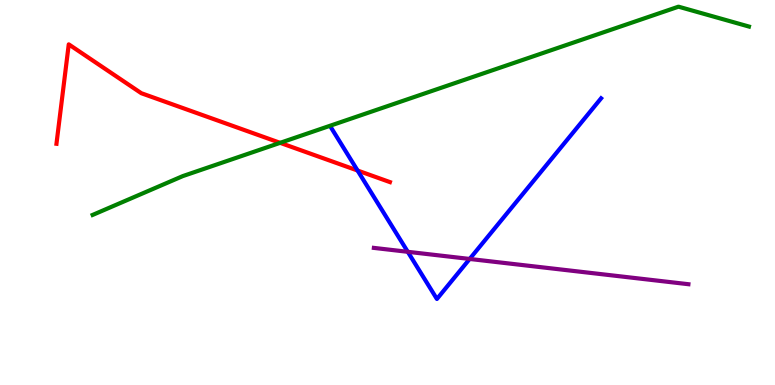[{'lines': ['blue', 'red'], 'intersections': [{'x': 4.61, 'y': 5.57}]}, {'lines': ['green', 'red'], 'intersections': [{'x': 3.61, 'y': 6.29}]}, {'lines': ['purple', 'red'], 'intersections': []}, {'lines': ['blue', 'green'], 'intersections': []}, {'lines': ['blue', 'purple'], 'intersections': [{'x': 5.26, 'y': 3.46}, {'x': 6.06, 'y': 3.27}]}, {'lines': ['green', 'purple'], 'intersections': []}]